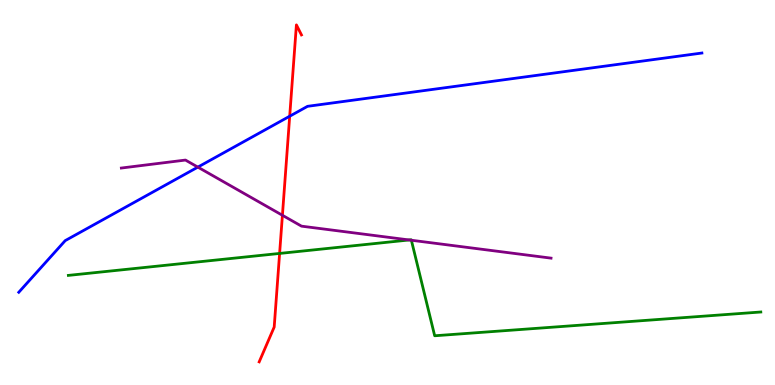[{'lines': ['blue', 'red'], 'intersections': [{'x': 3.74, 'y': 6.98}]}, {'lines': ['green', 'red'], 'intersections': [{'x': 3.61, 'y': 3.42}]}, {'lines': ['purple', 'red'], 'intersections': [{'x': 3.64, 'y': 4.41}]}, {'lines': ['blue', 'green'], 'intersections': []}, {'lines': ['blue', 'purple'], 'intersections': [{'x': 2.55, 'y': 5.66}]}, {'lines': ['green', 'purple'], 'intersections': [{'x': 5.28, 'y': 3.77}, {'x': 5.31, 'y': 3.76}]}]